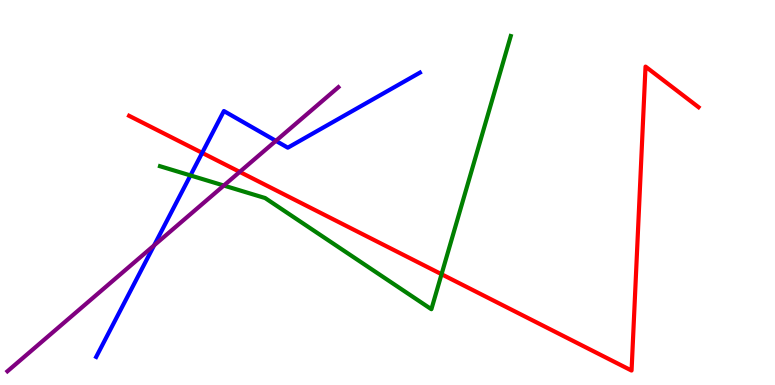[{'lines': ['blue', 'red'], 'intersections': [{'x': 2.61, 'y': 6.03}]}, {'lines': ['green', 'red'], 'intersections': [{'x': 5.7, 'y': 2.88}]}, {'lines': ['purple', 'red'], 'intersections': [{'x': 3.09, 'y': 5.54}]}, {'lines': ['blue', 'green'], 'intersections': [{'x': 2.46, 'y': 5.44}]}, {'lines': ['blue', 'purple'], 'intersections': [{'x': 1.99, 'y': 3.63}, {'x': 3.56, 'y': 6.34}]}, {'lines': ['green', 'purple'], 'intersections': [{'x': 2.89, 'y': 5.18}]}]